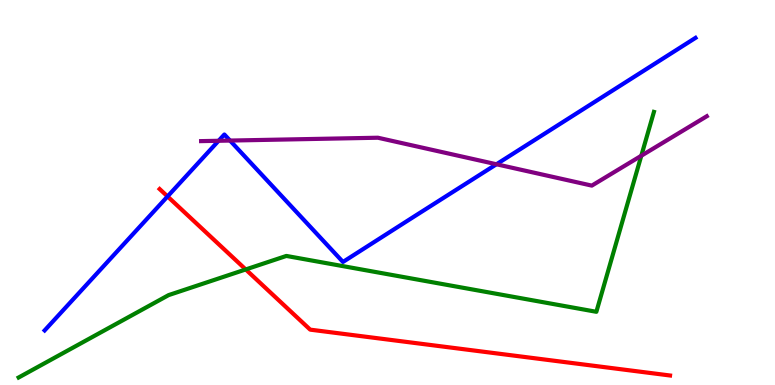[{'lines': ['blue', 'red'], 'intersections': [{'x': 2.16, 'y': 4.9}]}, {'lines': ['green', 'red'], 'intersections': [{'x': 3.17, 'y': 3.0}]}, {'lines': ['purple', 'red'], 'intersections': []}, {'lines': ['blue', 'green'], 'intersections': []}, {'lines': ['blue', 'purple'], 'intersections': [{'x': 2.82, 'y': 6.34}, {'x': 2.97, 'y': 6.35}, {'x': 6.41, 'y': 5.73}]}, {'lines': ['green', 'purple'], 'intersections': [{'x': 8.27, 'y': 5.95}]}]